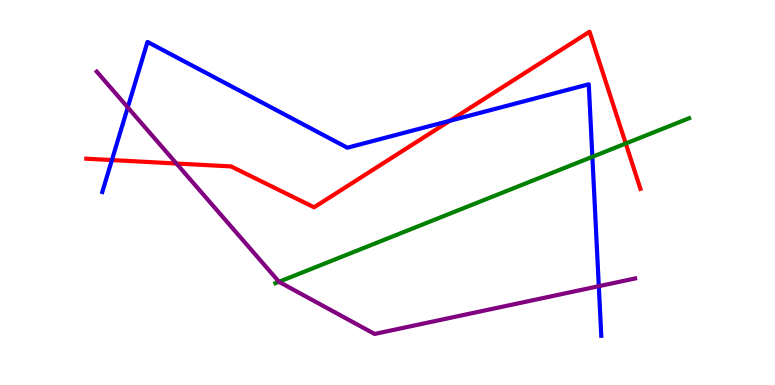[{'lines': ['blue', 'red'], 'intersections': [{'x': 1.44, 'y': 5.84}, {'x': 5.8, 'y': 6.86}]}, {'lines': ['green', 'red'], 'intersections': [{'x': 8.07, 'y': 6.27}]}, {'lines': ['purple', 'red'], 'intersections': [{'x': 2.28, 'y': 5.75}]}, {'lines': ['blue', 'green'], 'intersections': [{'x': 7.64, 'y': 5.93}]}, {'lines': ['blue', 'purple'], 'intersections': [{'x': 1.65, 'y': 7.21}, {'x': 7.73, 'y': 2.57}]}, {'lines': ['green', 'purple'], 'intersections': [{'x': 3.6, 'y': 2.68}]}]